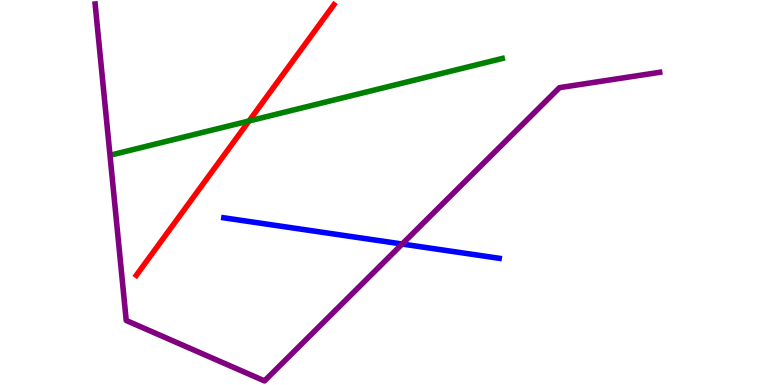[{'lines': ['blue', 'red'], 'intersections': []}, {'lines': ['green', 'red'], 'intersections': [{'x': 3.21, 'y': 6.86}]}, {'lines': ['purple', 'red'], 'intersections': []}, {'lines': ['blue', 'green'], 'intersections': []}, {'lines': ['blue', 'purple'], 'intersections': [{'x': 5.19, 'y': 3.66}]}, {'lines': ['green', 'purple'], 'intersections': []}]